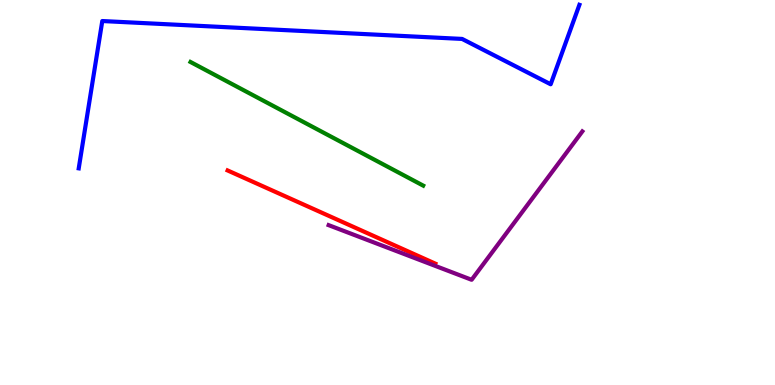[{'lines': ['blue', 'red'], 'intersections': []}, {'lines': ['green', 'red'], 'intersections': []}, {'lines': ['purple', 'red'], 'intersections': []}, {'lines': ['blue', 'green'], 'intersections': []}, {'lines': ['blue', 'purple'], 'intersections': []}, {'lines': ['green', 'purple'], 'intersections': []}]